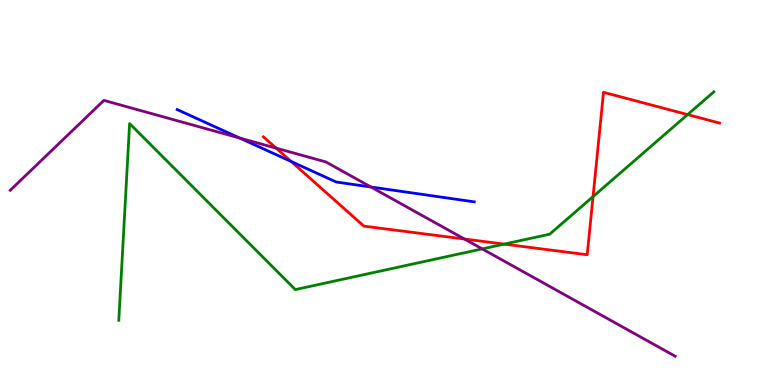[{'lines': ['blue', 'red'], 'intersections': [{'x': 3.76, 'y': 5.81}]}, {'lines': ['green', 'red'], 'intersections': [{'x': 6.51, 'y': 3.66}, {'x': 7.65, 'y': 4.89}, {'x': 8.87, 'y': 7.02}]}, {'lines': ['purple', 'red'], 'intersections': [{'x': 3.56, 'y': 6.15}, {'x': 5.99, 'y': 3.79}]}, {'lines': ['blue', 'green'], 'intersections': []}, {'lines': ['blue', 'purple'], 'intersections': [{'x': 3.09, 'y': 6.42}, {'x': 4.79, 'y': 5.14}]}, {'lines': ['green', 'purple'], 'intersections': [{'x': 6.22, 'y': 3.54}]}]